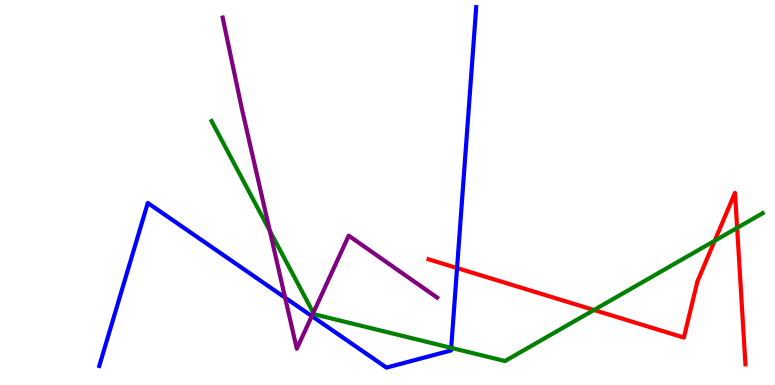[{'lines': ['blue', 'red'], 'intersections': [{'x': 5.9, 'y': 3.04}]}, {'lines': ['green', 'red'], 'intersections': [{'x': 7.66, 'y': 1.95}, {'x': 9.22, 'y': 3.75}, {'x': 9.51, 'y': 4.08}]}, {'lines': ['purple', 'red'], 'intersections': []}, {'lines': ['blue', 'green'], 'intersections': [{'x': 5.82, 'y': 0.965}]}, {'lines': ['blue', 'purple'], 'intersections': [{'x': 3.68, 'y': 2.27}, {'x': 4.02, 'y': 1.79}]}, {'lines': ['green', 'purple'], 'intersections': [{'x': 3.48, 'y': 4.01}, {'x': 4.04, 'y': 1.88}]}]